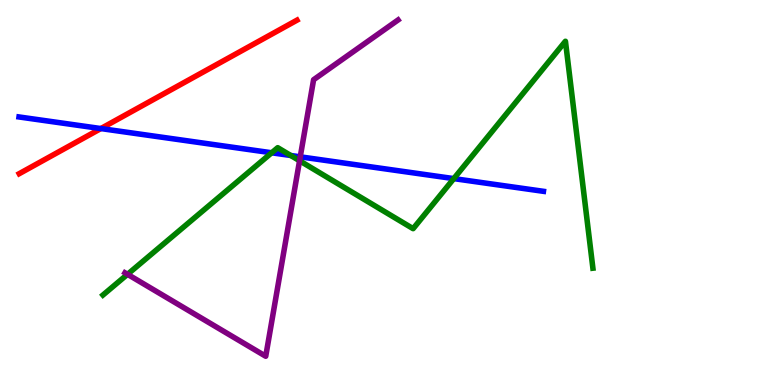[{'lines': ['blue', 'red'], 'intersections': [{'x': 1.3, 'y': 6.66}]}, {'lines': ['green', 'red'], 'intersections': []}, {'lines': ['purple', 'red'], 'intersections': []}, {'lines': ['blue', 'green'], 'intersections': [{'x': 3.51, 'y': 6.03}, {'x': 3.75, 'y': 5.96}, {'x': 5.86, 'y': 5.36}]}, {'lines': ['blue', 'purple'], 'intersections': [{'x': 3.87, 'y': 5.93}]}, {'lines': ['green', 'purple'], 'intersections': [{'x': 1.65, 'y': 2.87}, {'x': 3.87, 'y': 5.82}]}]